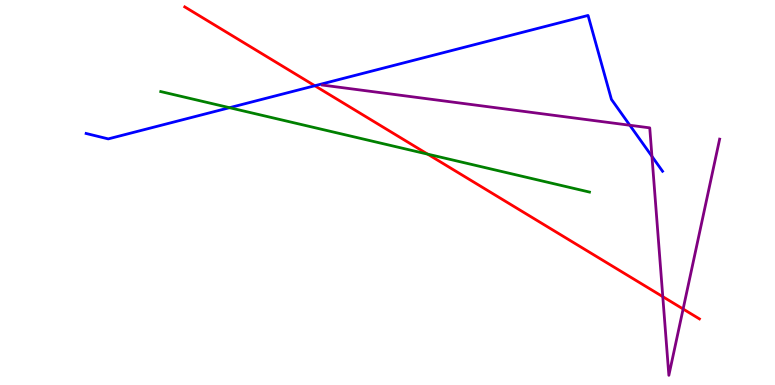[{'lines': ['blue', 'red'], 'intersections': [{'x': 4.06, 'y': 7.77}]}, {'lines': ['green', 'red'], 'intersections': [{'x': 5.52, 'y': 6.0}]}, {'lines': ['purple', 'red'], 'intersections': [{'x': 8.55, 'y': 2.29}, {'x': 8.81, 'y': 1.97}]}, {'lines': ['blue', 'green'], 'intersections': [{'x': 2.96, 'y': 7.2}]}, {'lines': ['blue', 'purple'], 'intersections': [{'x': 8.13, 'y': 6.75}, {'x': 8.41, 'y': 5.94}]}, {'lines': ['green', 'purple'], 'intersections': []}]